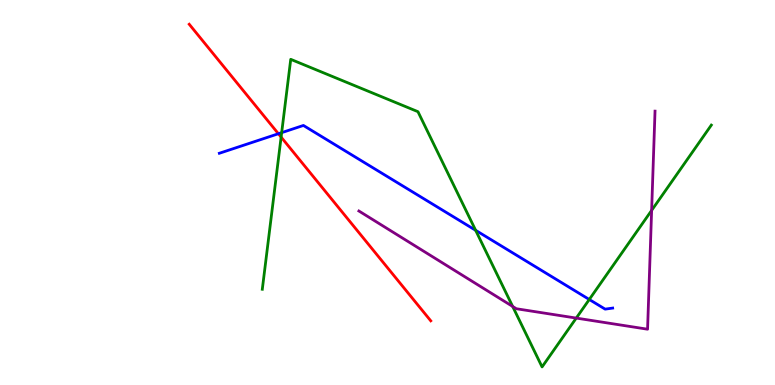[{'lines': ['blue', 'red'], 'intersections': [{'x': 3.59, 'y': 6.53}]}, {'lines': ['green', 'red'], 'intersections': [{'x': 3.63, 'y': 6.44}]}, {'lines': ['purple', 'red'], 'intersections': []}, {'lines': ['blue', 'green'], 'intersections': [{'x': 3.63, 'y': 6.55}, {'x': 6.14, 'y': 4.02}, {'x': 7.6, 'y': 2.22}]}, {'lines': ['blue', 'purple'], 'intersections': []}, {'lines': ['green', 'purple'], 'intersections': [{'x': 6.62, 'y': 2.04}, {'x': 7.44, 'y': 1.74}, {'x': 8.41, 'y': 4.54}]}]